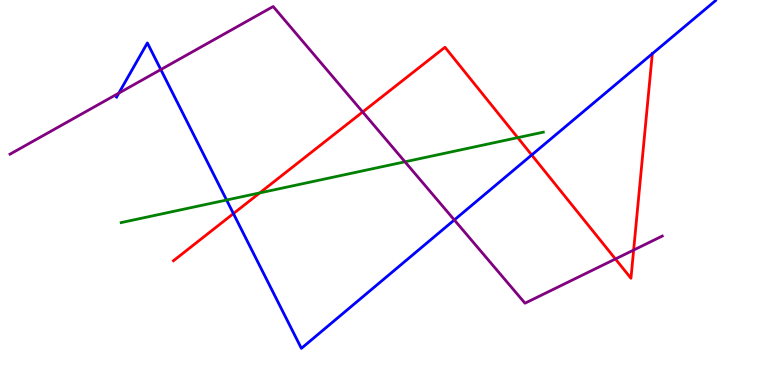[{'lines': ['blue', 'red'], 'intersections': [{'x': 3.01, 'y': 4.45}, {'x': 6.86, 'y': 5.97}, {'x': 8.42, 'y': 8.6}]}, {'lines': ['green', 'red'], 'intersections': [{'x': 3.35, 'y': 4.99}, {'x': 6.68, 'y': 6.42}]}, {'lines': ['purple', 'red'], 'intersections': [{'x': 4.68, 'y': 7.09}, {'x': 7.94, 'y': 3.27}, {'x': 8.18, 'y': 3.5}]}, {'lines': ['blue', 'green'], 'intersections': [{'x': 2.92, 'y': 4.8}]}, {'lines': ['blue', 'purple'], 'intersections': [{'x': 1.53, 'y': 7.58}, {'x': 2.07, 'y': 8.19}, {'x': 5.86, 'y': 4.29}]}, {'lines': ['green', 'purple'], 'intersections': [{'x': 5.23, 'y': 5.8}]}]